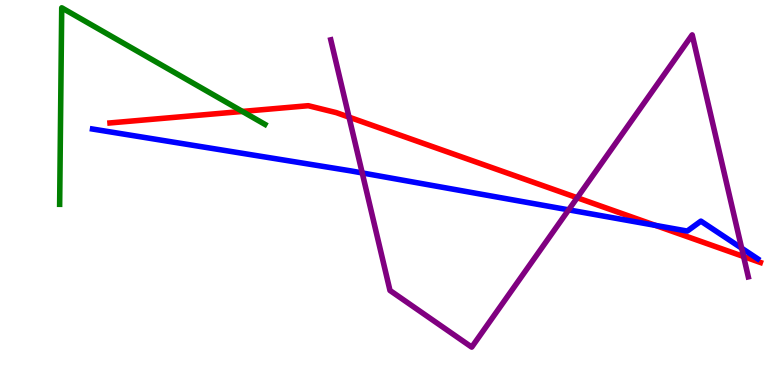[{'lines': ['blue', 'red'], 'intersections': [{'x': 8.46, 'y': 4.15}]}, {'lines': ['green', 'red'], 'intersections': [{'x': 3.13, 'y': 7.11}]}, {'lines': ['purple', 'red'], 'intersections': [{'x': 4.5, 'y': 6.96}, {'x': 7.45, 'y': 4.86}, {'x': 9.59, 'y': 3.34}]}, {'lines': ['blue', 'green'], 'intersections': []}, {'lines': ['blue', 'purple'], 'intersections': [{'x': 4.67, 'y': 5.51}, {'x': 7.34, 'y': 4.55}, {'x': 9.57, 'y': 3.55}]}, {'lines': ['green', 'purple'], 'intersections': []}]